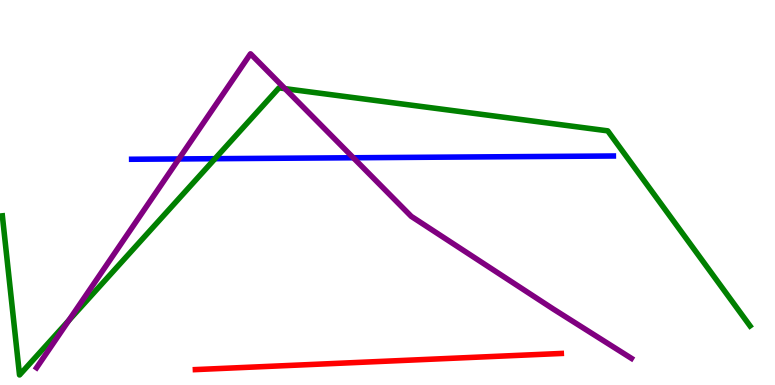[{'lines': ['blue', 'red'], 'intersections': []}, {'lines': ['green', 'red'], 'intersections': []}, {'lines': ['purple', 'red'], 'intersections': []}, {'lines': ['blue', 'green'], 'intersections': [{'x': 2.77, 'y': 5.88}]}, {'lines': ['blue', 'purple'], 'intersections': [{'x': 2.31, 'y': 5.87}, {'x': 4.56, 'y': 5.9}]}, {'lines': ['green', 'purple'], 'intersections': [{'x': 0.887, 'y': 1.68}, {'x': 3.68, 'y': 7.7}]}]